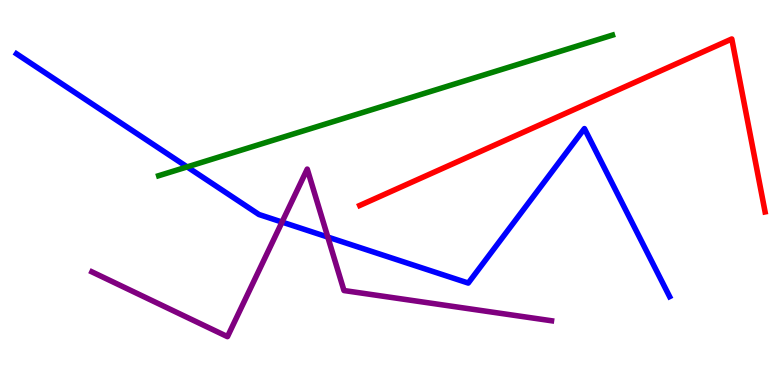[{'lines': ['blue', 'red'], 'intersections': []}, {'lines': ['green', 'red'], 'intersections': []}, {'lines': ['purple', 'red'], 'intersections': []}, {'lines': ['blue', 'green'], 'intersections': [{'x': 2.41, 'y': 5.67}]}, {'lines': ['blue', 'purple'], 'intersections': [{'x': 3.64, 'y': 4.23}, {'x': 4.23, 'y': 3.84}]}, {'lines': ['green', 'purple'], 'intersections': []}]